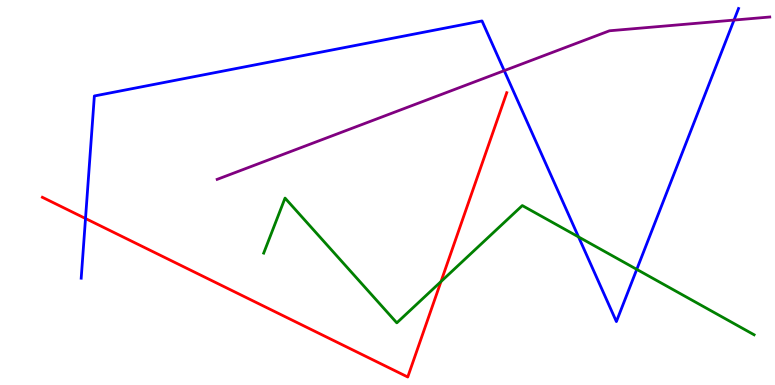[{'lines': ['blue', 'red'], 'intersections': [{'x': 1.1, 'y': 4.32}]}, {'lines': ['green', 'red'], 'intersections': [{'x': 5.69, 'y': 2.69}]}, {'lines': ['purple', 'red'], 'intersections': []}, {'lines': ['blue', 'green'], 'intersections': [{'x': 7.47, 'y': 3.85}, {'x': 8.22, 'y': 3.0}]}, {'lines': ['blue', 'purple'], 'intersections': [{'x': 6.51, 'y': 8.16}, {'x': 9.47, 'y': 9.48}]}, {'lines': ['green', 'purple'], 'intersections': []}]